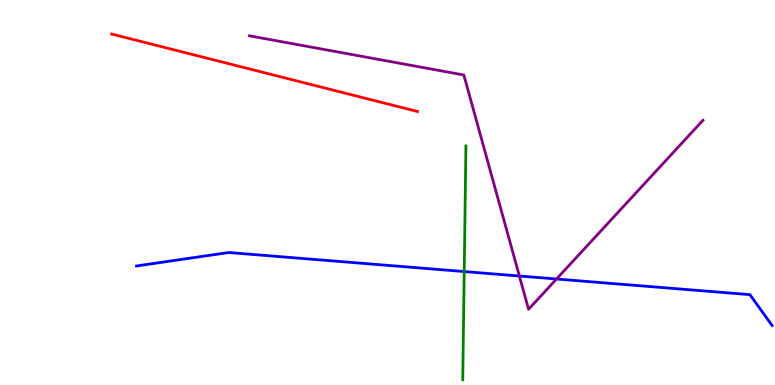[{'lines': ['blue', 'red'], 'intersections': []}, {'lines': ['green', 'red'], 'intersections': []}, {'lines': ['purple', 'red'], 'intersections': []}, {'lines': ['blue', 'green'], 'intersections': [{'x': 5.99, 'y': 2.95}]}, {'lines': ['blue', 'purple'], 'intersections': [{'x': 6.7, 'y': 2.83}, {'x': 7.18, 'y': 2.75}]}, {'lines': ['green', 'purple'], 'intersections': []}]